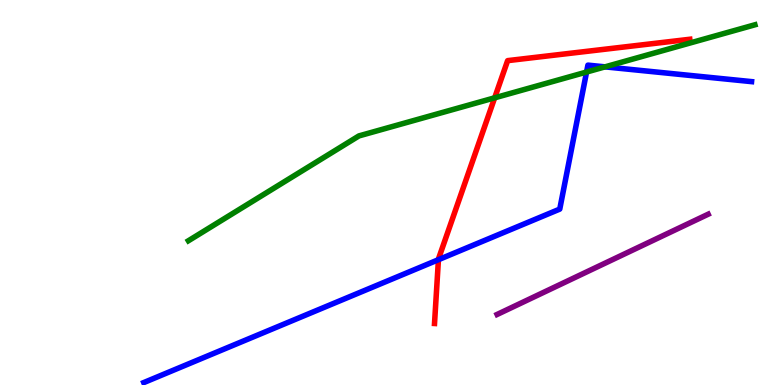[{'lines': ['blue', 'red'], 'intersections': [{'x': 5.66, 'y': 3.25}]}, {'lines': ['green', 'red'], 'intersections': [{'x': 6.38, 'y': 7.46}]}, {'lines': ['purple', 'red'], 'intersections': []}, {'lines': ['blue', 'green'], 'intersections': [{'x': 7.57, 'y': 8.13}, {'x': 7.81, 'y': 8.26}]}, {'lines': ['blue', 'purple'], 'intersections': []}, {'lines': ['green', 'purple'], 'intersections': []}]